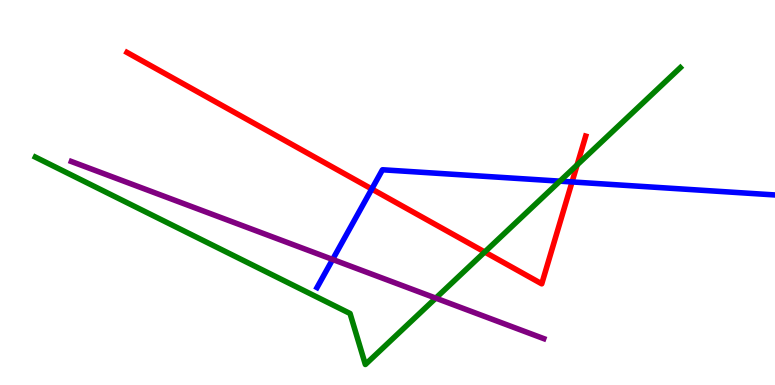[{'lines': ['blue', 'red'], 'intersections': [{'x': 4.8, 'y': 5.09}, {'x': 7.38, 'y': 5.27}]}, {'lines': ['green', 'red'], 'intersections': [{'x': 6.25, 'y': 3.45}, {'x': 7.45, 'y': 5.72}]}, {'lines': ['purple', 'red'], 'intersections': []}, {'lines': ['blue', 'green'], 'intersections': [{'x': 7.22, 'y': 5.29}]}, {'lines': ['blue', 'purple'], 'intersections': [{'x': 4.29, 'y': 3.26}]}, {'lines': ['green', 'purple'], 'intersections': [{'x': 5.62, 'y': 2.26}]}]